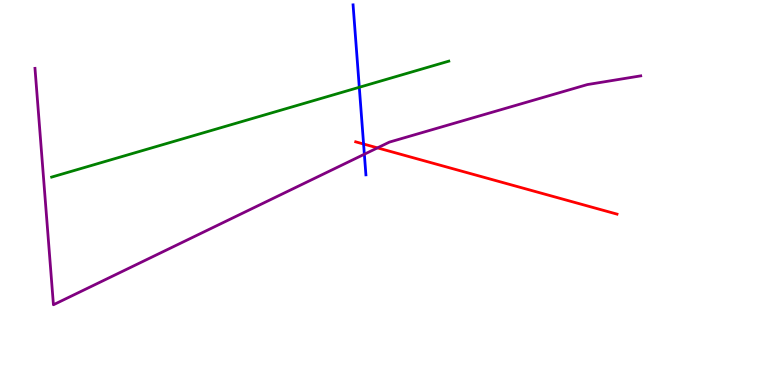[{'lines': ['blue', 'red'], 'intersections': [{'x': 4.69, 'y': 6.26}]}, {'lines': ['green', 'red'], 'intersections': []}, {'lines': ['purple', 'red'], 'intersections': [{'x': 4.87, 'y': 6.16}]}, {'lines': ['blue', 'green'], 'intersections': [{'x': 4.64, 'y': 7.73}]}, {'lines': ['blue', 'purple'], 'intersections': [{'x': 4.7, 'y': 5.99}]}, {'lines': ['green', 'purple'], 'intersections': []}]